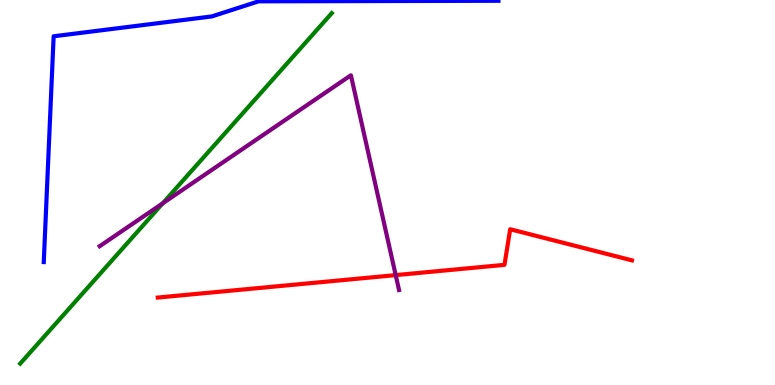[{'lines': ['blue', 'red'], 'intersections': []}, {'lines': ['green', 'red'], 'intersections': []}, {'lines': ['purple', 'red'], 'intersections': [{'x': 5.11, 'y': 2.85}]}, {'lines': ['blue', 'green'], 'intersections': []}, {'lines': ['blue', 'purple'], 'intersections': []}, {'lines': ['green', 'purple'], 'intersections': [{'x': 2.1, 'y': 4.72}]}]